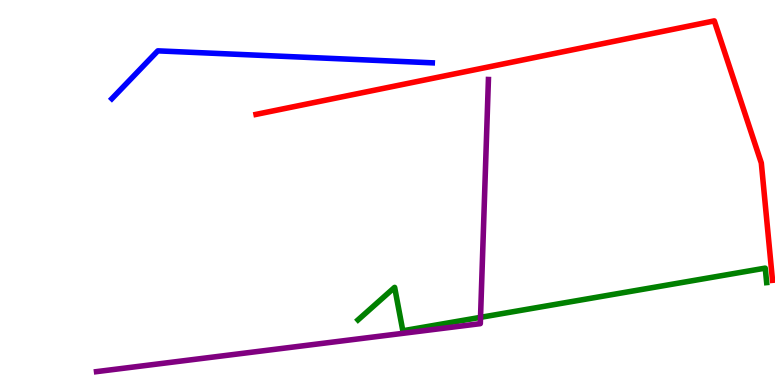[{'lines': ['blue', 'red'], 'intersections': []}, {'lines': ['green', 'red'], 'intersections': []}, {'lines': ['purple', 'red'], 'intersections': []}, {'lines': ['blue', 'green'], 'intersections': []}, {'lines': ['blue', 'purple'], 'intersections': []}, {'lines': ['green', 'purple'], 'intersections': [{'x': 6.2, 'y': 1.76}]}]